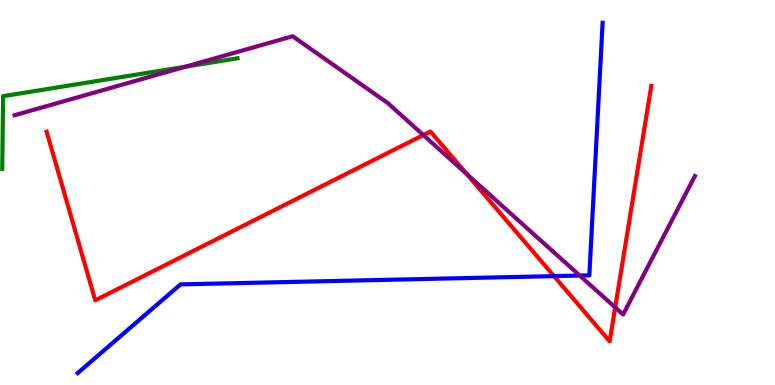[{'lines': ['blue', 'red'], 'intersections': [{'x': 7.15, 'y': 2.83}]}, {'lines': ['green', 'red'], 'intersections': []}, {'lines': ['purple', 'red'], 'intersections': [{'x': 5.46, 'y': 6.49}, {'x': 6.02, 'y': 5.48}, {'x': 7.94, 'y': 2.02}]}, {'lines': ['blue', 'green'], 'intersections': []}, {'lines': ['blue', 'purple'], 'intersections': [{'x': 7.48, 'y': 2.84}]}, {'lines': ['green', 'purple'], 'intersections': [{'x': 2.39, 'y': 8.27}]}]